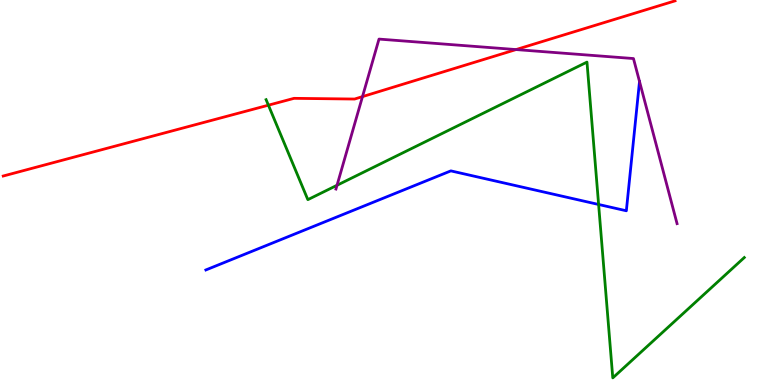[{'lines': ['blue', 'red'], 'intersections': []}, {'lines': ['green', 'red'], 'intersections': [{'x': 3.46, 'y': 7.27}]}, {'lines': ['purple', 'red'], 'intersections': [{'x': 4.68, 'y': 7.49}, {'x': 6.66, 'y': 8.71}]}, {'lines': ['blue', 'green'], 'intersections': [{'x': 7.72, 'y': 4.69}]}, {'lines': ['blue', 'purple'], 'intersections': []}, {'lines': ['green', 'purple'], 'intersections': [{'x': 4.35, 'y': 5.19}]}]